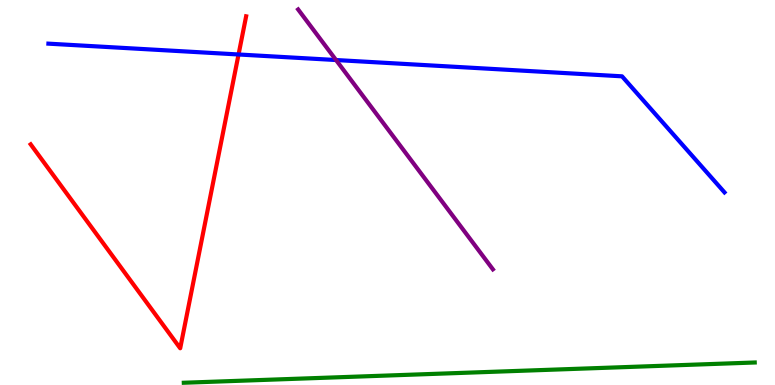[{'lines': ['blue', 'red'], 'intersections': [{'x': 3.08, 'y': 8.58}]}, {'lines': ['green', 'red'], 'intersections': []}, {'lines': ['purple', 'red'], 'intersections': []}, {'lines': ['blue', 'green'], 'intersections': []}, {'lines': ['blue', 'purple'], 'intersections': [{'x': 4.34, 'y': 8.44}]}, {'lines': ['green', 'purple'], 'intersections': []}]